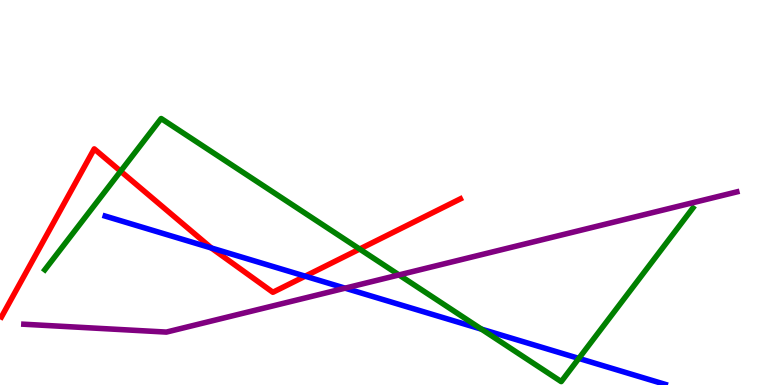[{'lines': ['blue', 'red'], 'intersections': [{'x': 2.73, 'y': 3.56}, {'x': 3.94, 'y': 2.83}]}, {'lines': ['green', 'red'], 'intersections': [{'x': 1.56, 'y': 5.55}, {'x': 4.64, 'y': 3.53}]}, {'lines': ['purple', 'red'], 'intersections': []}, {'lines': ['blue', 'green'], 'intersections': [{'x': 6.21, 'y': 1.45}, {'x': 7.47, 'y': 0.691}]}, {'lines': ['blue', 'purple'], 'intersections': [{'x': 4.45, 'y': 2.52}]}, {'lines': ['green', 'purple'], 'intersections': [{'x': 5.15, 'y': 2.86}]}]